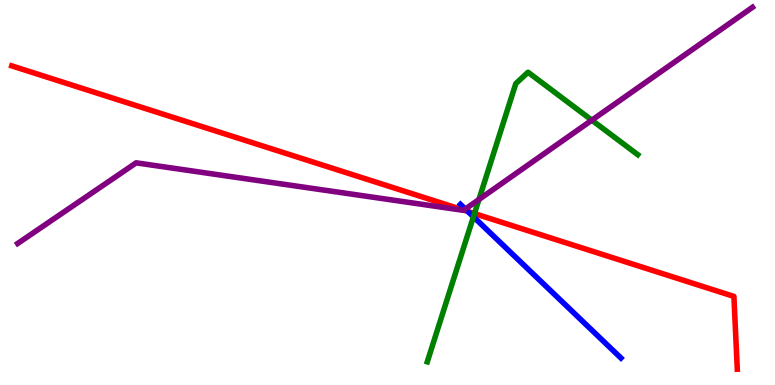[{'lines': ['blue', 'red'], 'intersections': [{'x': 6.04, 'y': 4.51}]}, {'lines': ['green', 'red'], 'intersections': [{'x': 6.12, 'y': 4.45}]}, {'lines': ['purple', 'red'], 'intersections': [{'x': 5.98, 'y': 4.54}]}, {'lines': ['blue', 'green'], 'intersections': [{'x': 6.11, 'y': 4.37}]}, {'lines': ['blue', 'purple'], 'intersections': [{'x': 6.0, 'y': 4.57}]}, {'lines': ['green', 'purple'], 'intersections': [{'x': 6.18, 'y': 4.82}, {'x': 7.64, 'y': 6.88}]}]